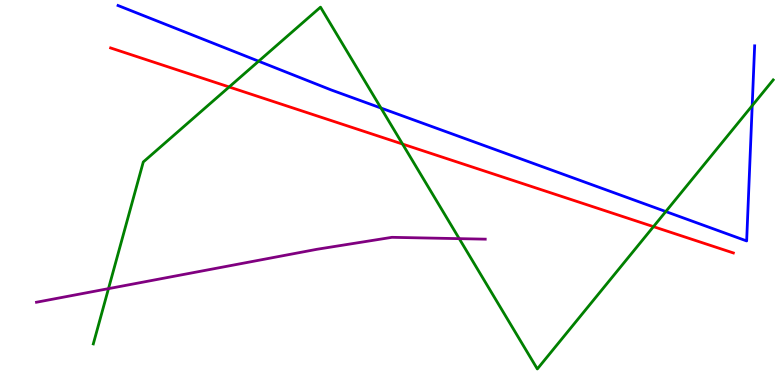[{'lines': ['blue', 'red'], 'intersections': []}, {'lines': ['green', 'red'], 'intersections': [{'x': 2.96, 'y': 7.74}, {'x': 5.19, 'y': 6.26}, {'x': 8.43, 'y': 4.11}]}, {'lines': ['purple', 'red'], 'intersections': []}, {'lines': ['blue', 'green'], 'intersections': [{'x': 3.34, 'y': 8.41}, {'x': 4.92, 'y': 7.19}, {'x': 8.59, 'y': 4.51}, {'x': 9.71, 'y': 7.26}]}, {'lines': ['blue', 'purple'], 'intersections': []}, {'lines': ['green', 'purple'], 'intersections': [{'x': 1.4, 'y': 2.5}, {'x': 5.93, 'y': 3.8}]}]